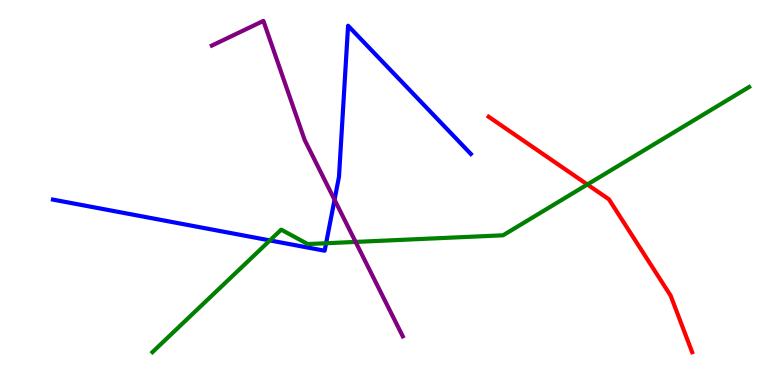[{'lines': ['blue', 'red'], 'intersections': []}, {'lines': ['green', 'red'], 'intersections': [{'x': 7.58, 'y': 5.21}]}, {'lines': ['purple', 'red'], 'intersections': []}, {'lines': ['blue', 'green'], 'intersections': [{'x': 3.48, 'y': 3.76}, {'x': 4.21, 'y': 3.68}]}, {'lines': ['blue', 'purple'], 'intersections': [{'x': 4.32, 'y': 4.81}]}, {'lines': ['green', 'purple'], 'intersections': [{'x': 4.59, 'y': 3.72}]}]